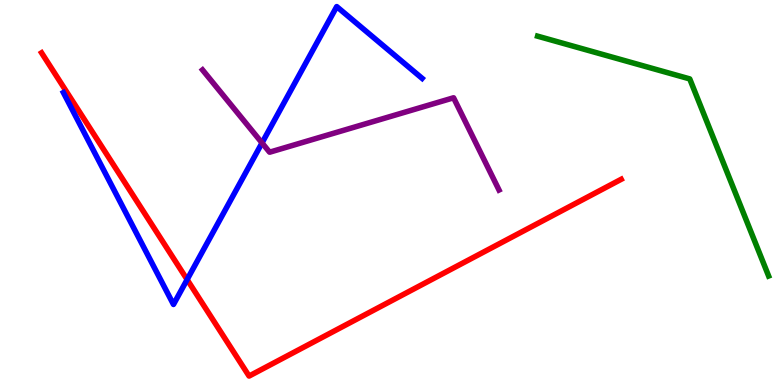[{'lines': ['blue', 'red'], 'intersections': [{'x': 2.41, 'y': 2.74}]}, {'lines': ['green', 'red'], 'intersections': []}, {'lines': ['purple', 'red'], 'intersections': []}, {'lines': ['blue', 'green'], 'intersections': []}, {'lines': ['blue', 'purple'], 'intersections': [{'x': 3.38, 'y': 6.29}]}, {'lines': ['green', 'purple'], 'intersections': []}]